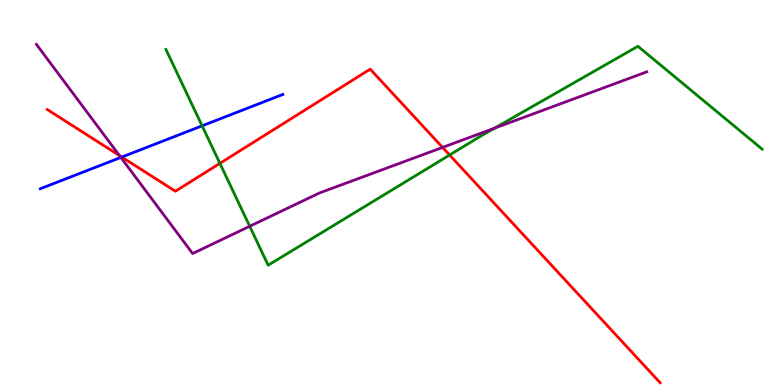[{'lines': ['blue', 'red'], 'intersections': [{'x': 1.57, 'y': 5.92}]}, {'lines': ['green', 'red'], 'intersections': [{'x': 2.84, 'y': 5.76}, {'x': 5.8, 'y': 5.97}]}, {'lines': ['purple', 'red'], 'intersections': [{'x': 1.54, 'y': 5.96}, {'x': 5.71, 'y': 6.17}]}, {'lines': ['blue', 'green'], 'intersections': [{'x': 2.61, 'y': 6.73}]}, {'lines': ['blue', 'purple'], 'intersections': [{'x': 1.56, 'y': 5.91}]}, {'lines': ['green', 'purple'], 'intersections': [{'x': 3.22, 'y': 4.12}, {'x': 6.38, 'y': 6.67}]}]